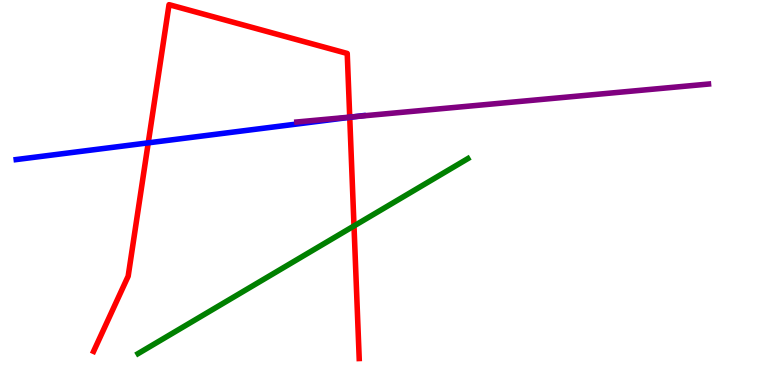[{'lines': ['blue', 'red'], 'intersections': [{'x': 1.91, 'y': 6.29}, {'x': 4.51, 'y': 6.95}]}, {'lines': ['green', 'red'], 'intersections': [{'x': 4.57, 'y': 4.13}]}, {'lines': ['purple', 'red'], 'intersections': [{'x': 4.51, 'y': 6.96}]}, {'lines': ['blue', 'green'], 'intersections': []}, {'lines': ['blue', 'purple'], 'intersections': [{'x': 4.59, 'y': 6.97}]}, {'lines': ['green', 'purple'], 'intersections': []}]